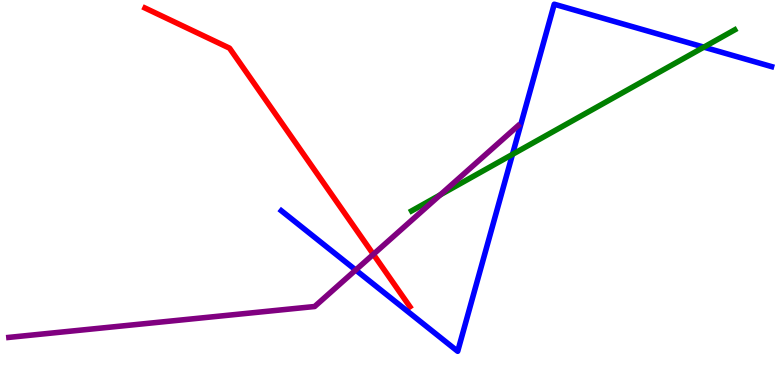[{'lines': ['blue', 'red'], 'intersections': []}, {'lines': ['green', 'red'], 'intersections': []}, {'lines': ['purple', 'red'], 'intersections': [{'x': 4.82, 'y': 3.39}]}, {'lines': ['blue', 'green'], 'intersections': [{'x': 6.61, 'y': 5.99}, {'x': 9.08, 'y': 8.78}]}, {'lines': ['blue', 'purple'], 'intersections': [{'x': 4.59, 'y': 2.99}]}, {'lines': ['green', 'purple'], 'intersections': [{'x': 5.68, 'y': 4.94}]}]